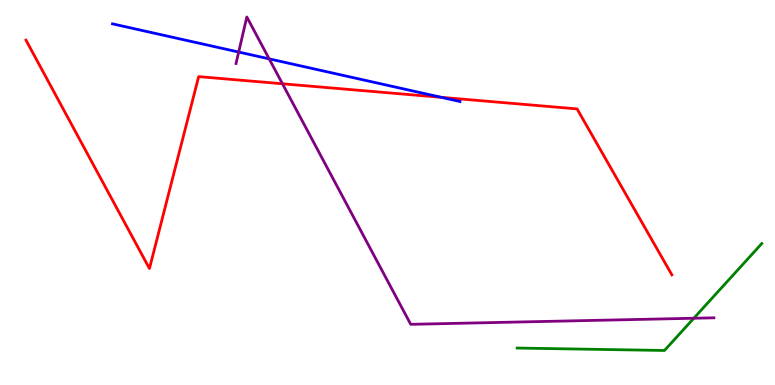[{'lines': ['blue', 'red'], 'intersections': [{'x': 5.69, 'y': 7.47}]}, {'lines': ['green', 'red'], 'intersections': []}, {'lines': ['purple', 'red'], 'intersections': [{'x': 3.64, 'y': 7.82}]}, {'lines': ['blue', 'green'], 'intersections': []}, {'lines': ['blue', 'purple'], 'intersections': [{'x': 3.08, 'y': 8.65}, {'x': 3.47, 'y': 8.47}]}, {'lines': ['green', 'purple'], 'intersections': [{'x': 8.95, 'y': 1.73}]}]